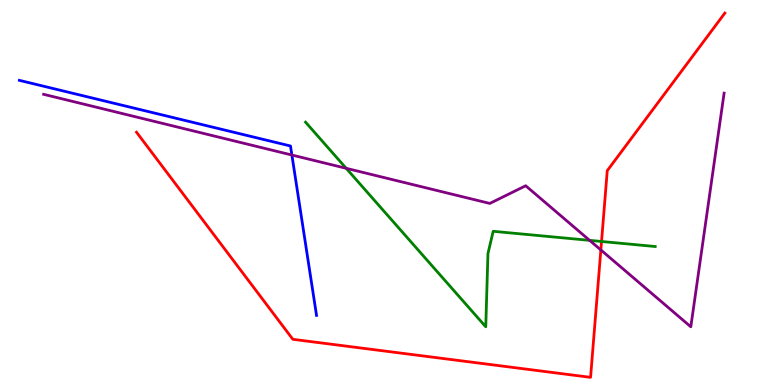[{'lines': ['blue', 'red'], 'intersections': []}, {'lines': ['green', 'red'], 'intersections': [{'x': 7.76, 'y': 3.73}]}, {'lines': ['purple', 'red'], 'intersections': [{'x': 7.75, 'y': 3.51}]}, {'lines': ['blue', 'green'], 'intersections': []}, {'lines': ['blue', 'purple'], 'intersections': [{'x': 3.77, 'y': 5.97}]}, {'lines': ['green', 'purple'], 'intersections': [{'x': 4.47, 'y': 5.63}, {'x': 7.61, 'y': 3.76}]}]